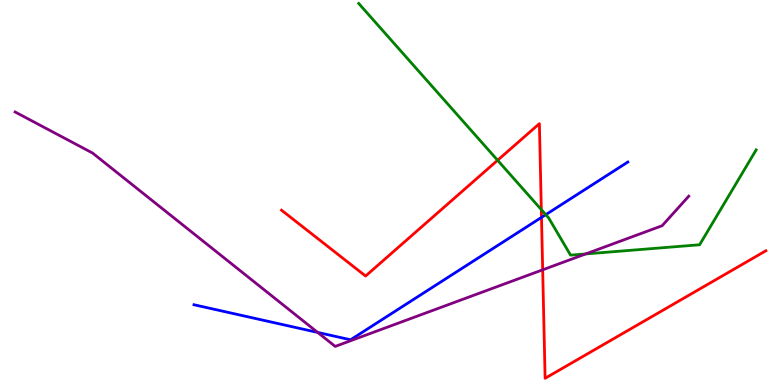[{'lines': ['blue', 'red'], 'intersections': [{'x': 6.99, 'y': 4.35}]}, {'lines': ['green', 'red'], 'intersections': [{'x': 6.42, 'y': 5.84}, {'x': 6.98, 'y': 4.55}]}, {'lines': ['purple', 'red'], 'intersections': [{'x': 7.0, 'y': 2.99}]}, {'lines': ['blue', 'green'], 'intersections': [{'x': 7.04, 'y': 4.42}]}, {'lines': ['blue', 'purple'], 'intersections': [{'x': 4.1, 'y': 1.37}]}, {'lines': ['green', 'purple'], 'intersections': [{'x': 7.56, 'y': 3.4}]}]